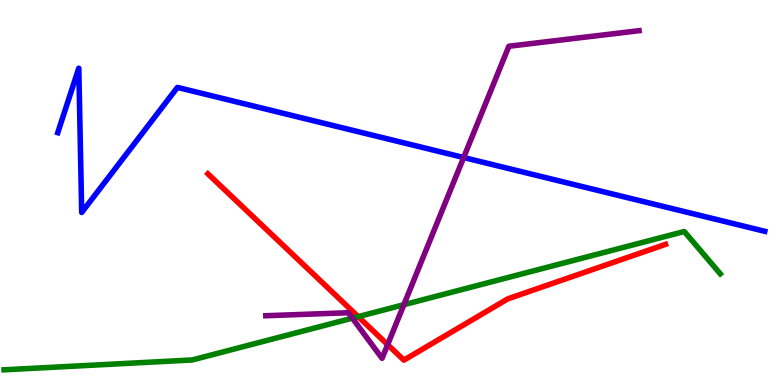[{'lines': ['blue', 'red'], 'intersections': []}, {'lines': ['green', 'red'], 'intersections': [{'x': 4.62, 'y': 1.78}]}, {'lines': ['purple', 'red'], 'intersections': [{'x': 5.0, 'y': 1.05}]}, {'lines': ['blue', 'green'], 'intersections': []}, {'lines': ['blue', 'purple'], 'intersections': [{'x': 5.98, 'y': 5.91}]}, {'lines': ['green', 'purple'], 'intersections': [{'x': 4.55, 'y': 1.74}, {'x': 5.21, 'y': 2.09}]}]